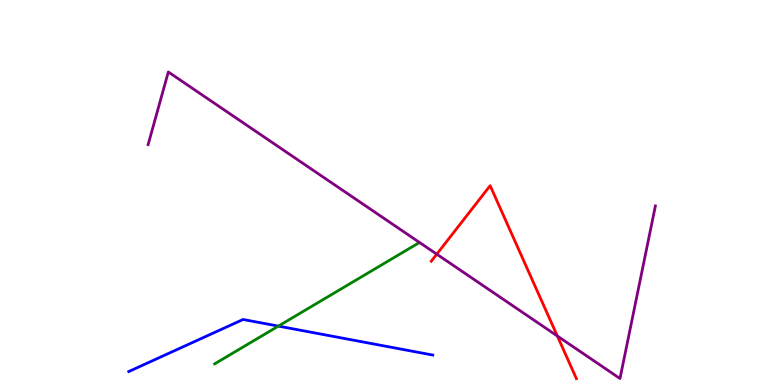[{'lines': ['blue', 'red'], 'intersections': []}, {'lines': ['green', 'red'], 'intersections': []}, {'lines': ['purple', 'red'], 'intersections': [{'x': 5.64, 'y': 3.4}, {'x': 7.19, 'y': 1.27}]}, {'lines': ['blue', 'green'], 'intersections': [{'x': 3.59, 'y': 1.53}]}, {'lines': ['blue', 'purple'], 'intersections': []}, {'lines': ['green', 'purple'], 'intersections': []}]